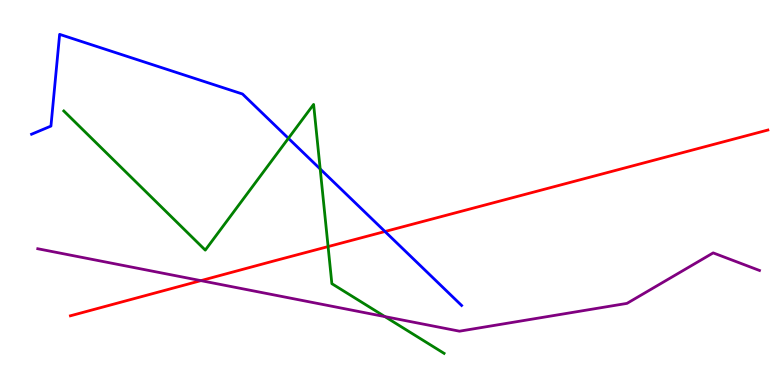[{'lines': ['blue', 'red'], 'intersections': [{'x': 4.97, 'y': 3.99}]}, {'lines': ['green', 'red'], 'intersections': [{'x': 4.23, 'y': 3.59}]}, {'lines': ['purple', 'red'], 'intersections': [{'x': 2.59, 'y': 2.71}]}, {'lines': ['blue', 'green'], 'intersections': [{'x': 3.72, 'y': 6.41}, {'x': 4.13, 'y': 5.61}]}, {'lines': ['blue', 'purple'], 'intersections': []}, {'lines': ['green', 'purple'], 'intersections': [{'x': 4.97, 'y': 1.78}]}]